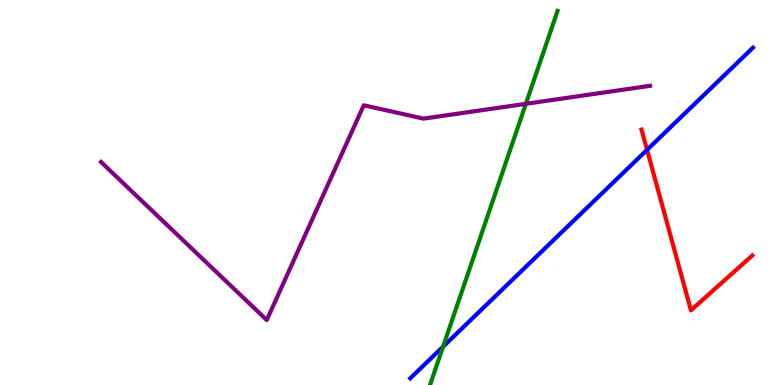[{'lines': ['blue', 'red'], 'intersections': [{'x': 8.35, 'y': 6.11}]}, {'lines': ['green', 'red'], 'intersections': []}, {'lines': ['purple', 'red'], 'intersections': []}, {'lines': ['blue', 'green'], 'intersections': [{'x': 5.72, 'y': 0.995}]}, {'lines': ['blue', 'purple'], 'intersections': []}, {'lines': ['green', 'purple'], 'intersections': [{'x': 6.79, 'y': 7.3}]}]